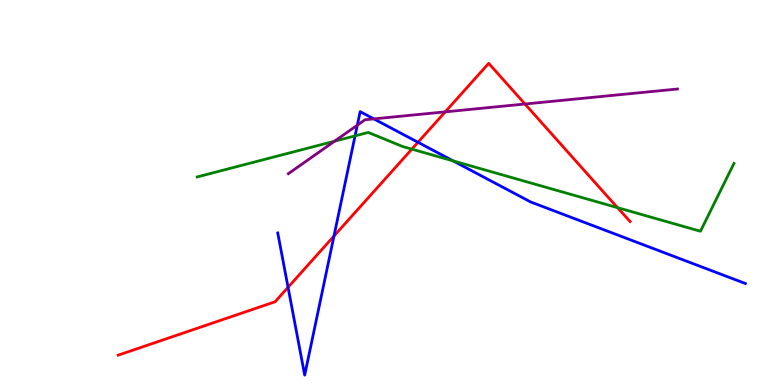[{'lines': ['blue', 'red'], 'intersections': [{'x': 3.72, 'y': 2.54}, {'x': 4.31, 'y': 3.87}, {'x': 5.39, 'y': 6.3}]}, {'lines': ['green', 'red'], 'intersections': [{'x': 5.31, 'y': 6.13}, {'x': 7.97, 'y': 4.61}]}, {'lines': ['purple', 'red'], 'intersections': [{'x': 5.75, 'y': 7.09}, {'x': 6.77, 'y': 7.3}]}, {'lines': ['blue', 'green'], 'intersections': [{'x': 4.58, 'y': 6.47}, {'x': 5.85, 'y': 5.82}]}, {'lines': ['blue', 'purple'], 'intersections': [{'x': 4.61, 'y': 6.75}, {'x': 4.82, 'y': 6.91}]}, {'lines': ['green', 'purple'], 'intersections': [{'x': 4.32, 'y': 6.33}]}]